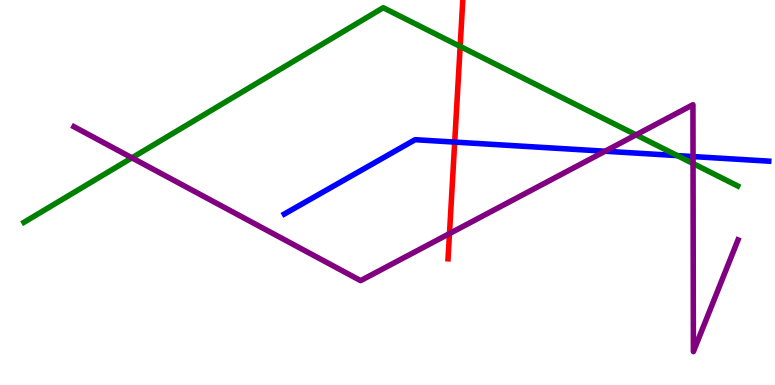[{'lines': ['blue', 'red'], 'intersections': [{'x': 5.87, 'y': 6.31}]}, {'lines': ['green', 'red'], 'intersections': [{'x': 5.94, 'y': 8.79}]}, {'lines': ['purple', 'red'], 'intersections': [{'x': 5.8, 'y': 3.93}]}, {'lines': ['blue', 'green'], 'intersections': [{'x': 8.74, 'y': 5.96}]}, {'lines': ['blue', 'purple'], 'intersections': [{'x': 7.81, 'y': 6.07}, {'x': 8.94, 'y': 5.93}]}, {'lines': ['green', 'purple'], 'intersections': [{'x': 1.7, 'y': 5.9}, {'x': 8.21, 'y': 6.5}, {'x': 8.94, 'y': 5.75}]}]